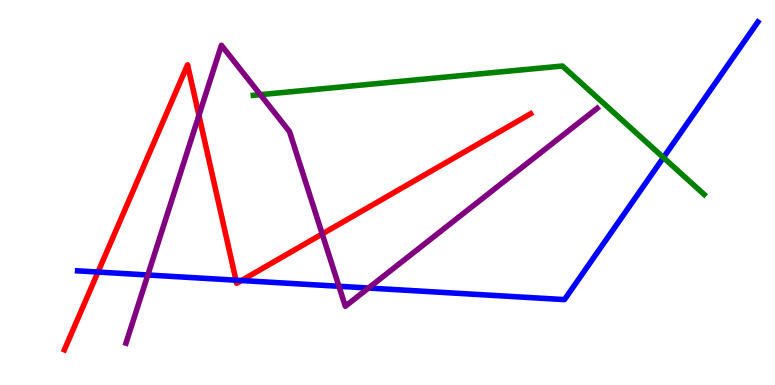[{'lines': ['blue', 'red'], 'intersections': [{'x': 1.26, 'y': 2.93}, {'x': 3.05, 'y': 2.72}, {'x': 3.12, 'y': 2.71}]}, {'lines': ['green', 'red'], 'intersections': []}, {'lines': ['purple', 'red'], 'intersections': [{'x': 2.57, 'y': 7.0}, {'x': 4.16, 'y': 3.92}]}, {'lines': ['blue', 'green'], 'intersections': [{'x': 8.56, 'y': 5.91}]}, {'lines': ['blue', 'purple'], 'intersections': [{'x': 1.91, 'y': 2.86}, {'x': 4.37, 'y': 2.56}, {'x': 4.75, 'y': 2.52}]}, {'lines': ['green', 'purple'], 'intersections': [{'x': 3.36, 'y': 7.54}]}]